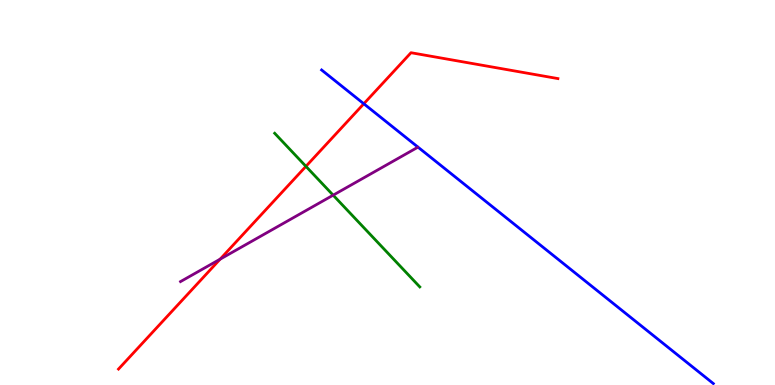[{'lines': ['blue', 'red'], 'intersections': [{'x': 4.69, 'y': 7.3}]}, {'lines': ['green', 'red'], 'intersections': [{'x': 3.95, 'y': 5.68}]}, {'lines': ['purple', 'red'], 'intersections': [{'x': 2.84, 'y': 3.27}]}, {'lines': ['blue', 'green'], 'intersections': []}, {'lines': ['blue', 'purple'], 'intersections': []}, {'lines': ['green', 'purple'], 'intersections': [{'x': 4.3, 'y': 4.93}]}]